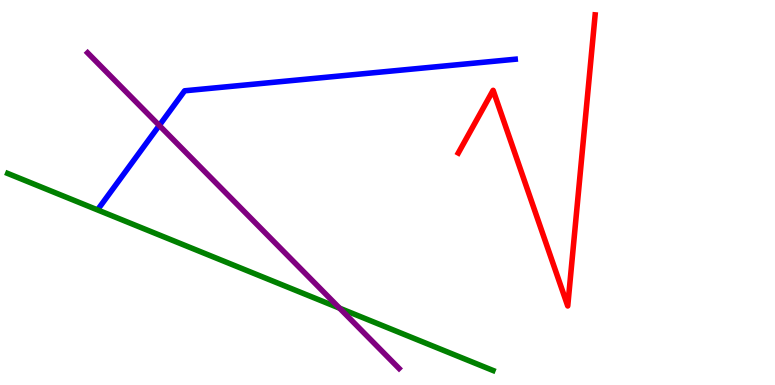[{'lines': ['blue', 'red'], 'intersections': []}, {'lines': ['green', 'red'], 'intersections': []}, {'lines': ['purple', 'red'], 'intersections': []}, {'lines': ['blue', 'green'], 'intersections': []}, {'lines': ['blue', 'purple'], 'intersections': [{'x': 2.06, 'y': 6.74}]}, {'lines': ['green', 'purple'], 'intersections': [{'x': 4.38, 'y': 2.0}]}]